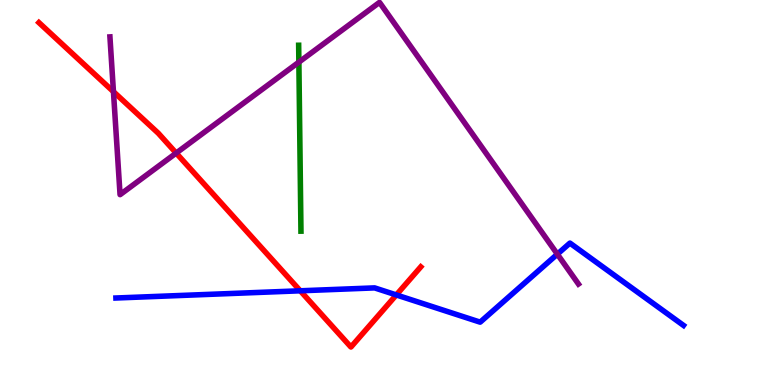[{'lines': ['blue', 'red'], 'intersections': [{'x': 3.87, 'y': 2.45}, {'x': 5.11, 'y': 2.34}]}, {'lines': ['green', 'red'], 'intersections': []}, {'lines': ['purple', 'red'], 'intersections': [{'x': 1.46, 'y': 7.62}, {'x': 2.27, 'y': 6.02}]}, {'lines': ['blue', 'green'], 'intersections': []}, {'lines': ['blue', 'purple'], 'intersections': [{'x': 7.19, 'y': 3.4}]}, {'lines': ['green', 'purple'], 'intersections': [{'x': 3.86, 'y': 8.39}]}]